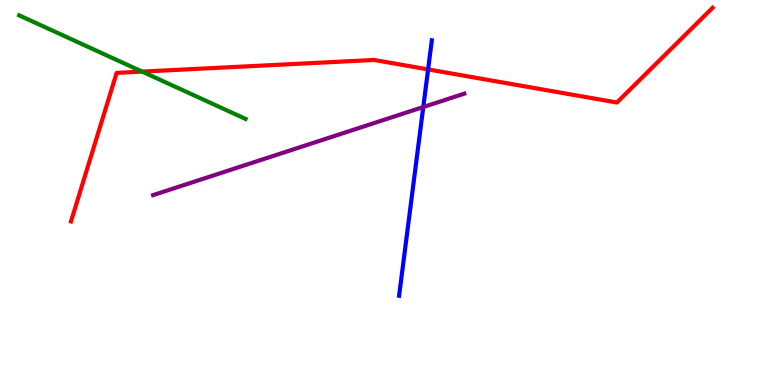[{'lines': ['blue', 'red'], 'intersections': [{'x': 5.52, 'y': 8.2}]}, {'lines': ['green', 'red'], 'intersections': [{'x': 1.83, 'y': 8.14}]}, {'lines': ['purple', 'red'], 'intersections': []}, {'lines': ['blue', 'green'], 'intersections': []}, {'lines': ['blue', 'purple'], 'intersections': [{'x': 5.46, 'y': 7.22}]}, {'lines': ['green', 'purple'], 'intersections': []}]